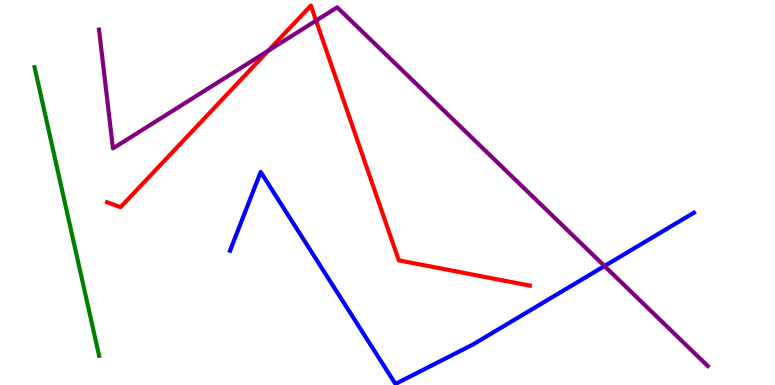[{'lines': ['blue', 'red'], 'intersections': []}, {'lines': ['green', 'red'], 'intersections': []}, {'lines': ['purple', 'red'], 'intersections': [{'x': 3.46, 'y': 8.68}, {'x': 4.08, 'y': 9.46}]}, {'lines': ['blue', 'green'], 'intersections': []}, {'lines': ['blue', 'purple'], 'intersections': [{'x': 7.8, 'y': 3.09}]}, {'lines': ['green', 'purple'], 'intersections': []}]